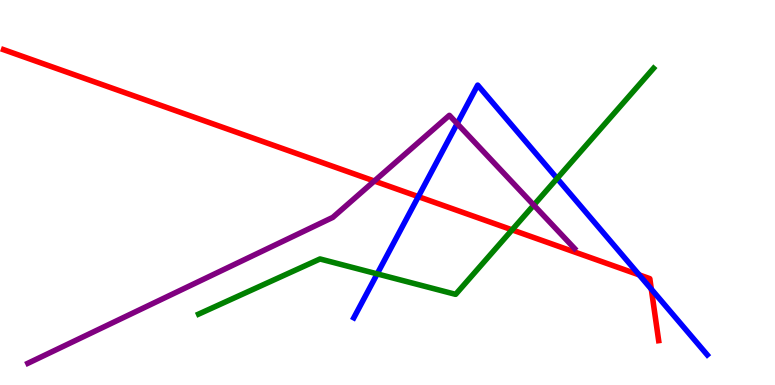[{'lines': ['blue', 'red'], 'intersections': [{'x': 5.4, 'y': 4.89}, {'x': 8.25, 'y': 2.86}, {'x': 8.4, 'y': 2.49}]}, {'lines': ['green', 'red'], 'intersections': [{'x': 6.61, 'y': 4.03}]}, {'lines': ['purple', 'red'], 'intersections': [{'x': 4.83, 'y': 5.3}]}, {'lines': ['blue', 'green'], 'intersections': [{'x': 4.87, 'y': 2.89}, {'x': 7.19, 'y': 5.37}]}, {'lines': ['blue', 'purple'], 'intersections': [{'x': 5.9, 'y': 6.79}]}, {'lines': ['green', 'purple'], 'intersections': [{'x': 6.89, 'y': 4.67}]}]